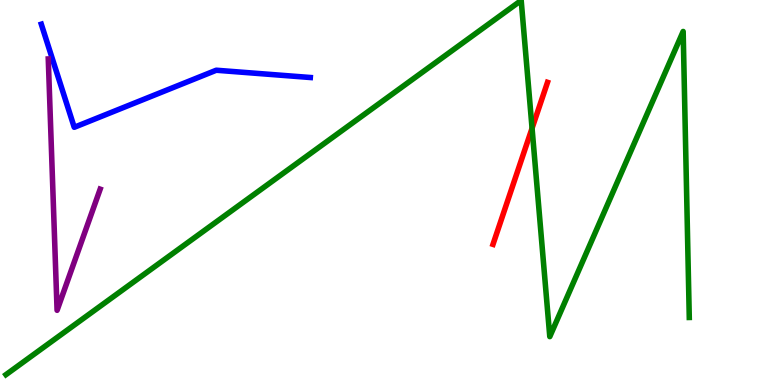[{'lines': ['blue', 'red'], 'intersections': []}, {'lines': ['green', 'red'], 'intersections': [{'x': 6.87, 'y': 6.67}]}, {'lines': ['purple', 'red'], 'intersections': []}, {'lines': ['blue', 'green'], 'intersections': []}, {'lines': ['blue', 'purple'], 'intersections': []}, {'lines': ['green', 'purple'], 'intersections': []}]